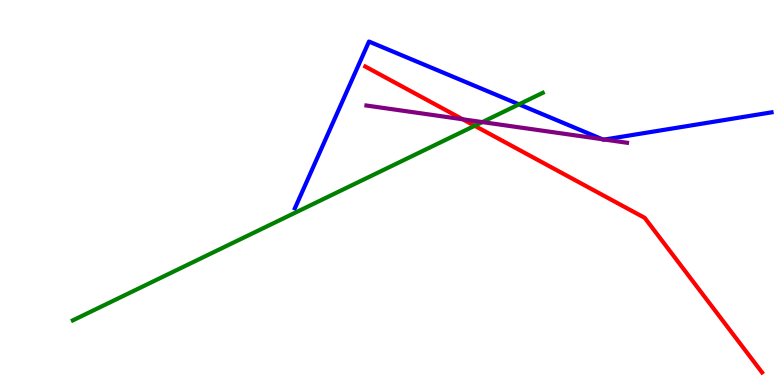[{'lines': ['blue', 'red'], 'intersections': []}, {'lines': ['green', 'red'], 'intersections': [{'x': 6.13, 'y': 6.73}]}, {'lines': ['purple', 'red'], 'intersections': [{'x': 5.97, 'y': 6.9}]}, {'lines': ['blue', 'green'], 'intersections': [{'x': 6.7, 'y': 7.29}]}, {'lines': ['blue', 'purple'], 'intersections': [{'x': 7.77, 'y': 6.38}, {'x': 7.8, 'y': 6.38}]}, {'lines': ['green', 'purple'], 'intersections': [{'x': 6.22, 'y': 6.83}]}]